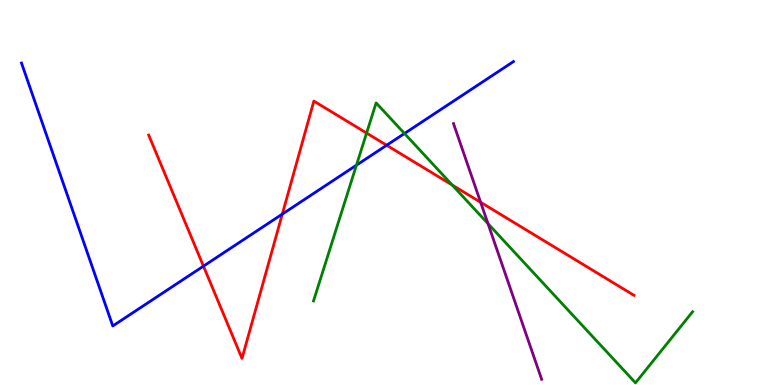[{'lines': ['blue', 'red'], 'intersections': [{'x': 2.63, 'y': 3.09}, {'x': 3.64, 'y': 4.44}, {'x': 4.99, 'y': 6.23}]}, {'lines': ['green', 'red'], 'intersections': [{'x': 4.73, 'y': 6.54}, {'x': 5.84, 'y': 5.19}]}, {'lines': ['purple', 'red'], 'intersections': [{'x': 6.2, 'y': 4.75}]}, {'lines': ['blue', 'green'], 'intersections': [{'x': 4.6, 'y': 5.71}, {'x': 5.22, 'y': 6.53}]}, {'lines': ['blue', 'purple'], 'intersections': []}, {'lines': ['green', 'purple'], 'intersections': [{'x': 6.3, 'y': 4.19}]}]